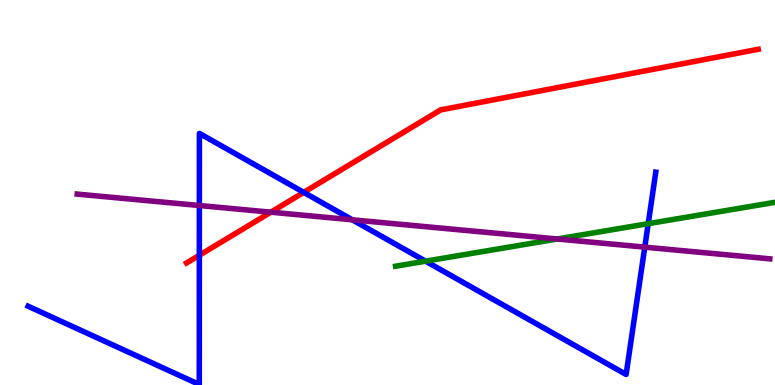[{'lines': ['blue', 'red'], 'intersections': [{'x': 2.57, 'y': 3.37}, {'x': 3.92, 'y': 5.0}]}, {'lines': ['green', 'red'], 'intersections': []}, {'lines': ['purple', 'red'], 'intersections': [{'x': 3.49, 'y': 4.49}]}, {'lines': ['blue', 'green'], 'intersections': [{'x': 5.49, 'y': 3.22}, {'x': 8.36, 'y': 4.19}]}, {'lines': ['blue', 'purple'], 'intersections': [{'x': 2.57, 'y': 4.66}, {'x': 4.55, 'y': 4.29}, {'x': 8.32, 'y': 3.58}]}, {'lines': ['green', 'purple'], 'intersections': [{'x': 7.19, 'y': 3.79}]}]